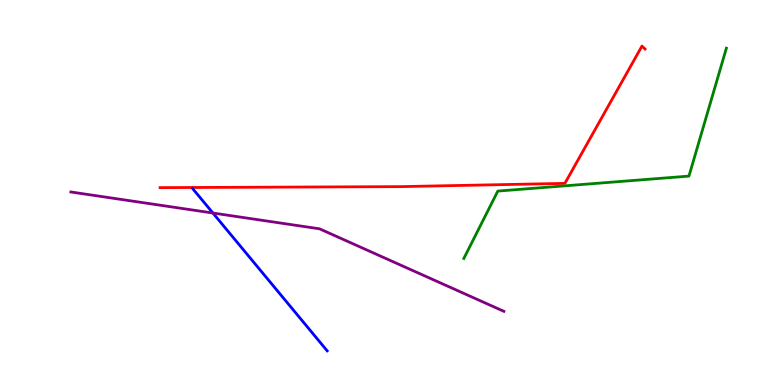[{'lines': ['blue', 'red'], 'intersections': []}, {'lines': ['green', 'red'], 'intersections': []}, {'lines': ['purple', 'red'], 'intersections': []}, {'lines': ['blue', 'green'], 'intersections': []}, {'lines': ['blue', 'purple'], 'intersections': [{'x': 2.75, 'y': 4.47}]}, {'lines': ['green', 'purple'], 'intersections': []}]